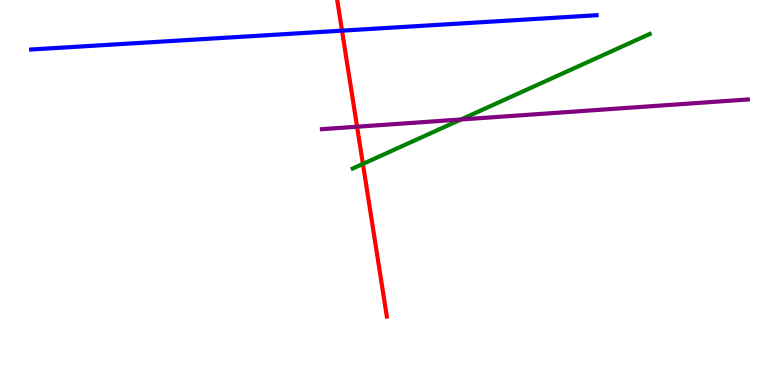[{'lines': ['blue', 'red'], 'intersections': [{'x': 4.41, 'y': 9.2}]}, {'lines': ['green', 'red'], 'intersections': [{'x': 4.68, 'y': 5.74}]}, {'lines': ['purple', 'red'], 'intersections': [{'x': 4.61, 'y': 6.71}]}, {'lines': ['blue', 'green'], 'intersections': []}, {'lines': ['blue', 'purple'], 'intersections': []}, {'lines': ['green', 'purple'], 'intersections': [{'x': 5.95, 'y': 6.9}]}]